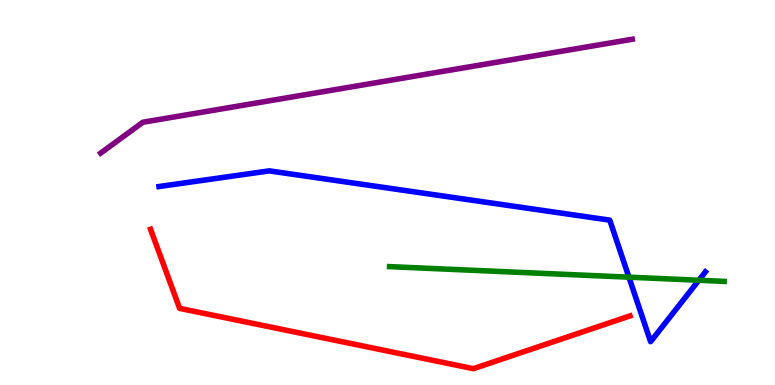[{'lines': ['blue', 'red'], 'intersections': []}, {'lines': ['green', 'red'], 'intersections': []}, {'lines': ['purple', 'red'], 'intersections': []}, {'lines': ['blue', 'green'], 'intersections': [{'x': 8.12, 'y': 2.8}, {'x': 9.02, 'y': 2.72}]}, {'lines': ['blue', 'purple'], 'intersections': []}, {'lines': ['green', 'purple'], 'intersections': []}]